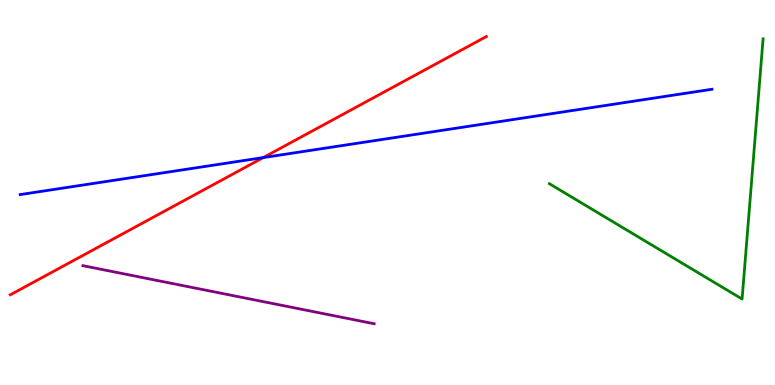[{'lines': ['blue', 'red'], 'intersections': [{'x': 3.4, 'y': 5.91}]}, {'lines': ['green', 'red'], 'intersections': []}, {'lines': ['purple', 'red'], 'intersections': []}, {'lines': ['blue', 'green'], 'intersections': []}, {'lines': ['blue', 'purple'], 'intersections': []}, {'lines': ['green', 'purple'], 'intersections': []}]